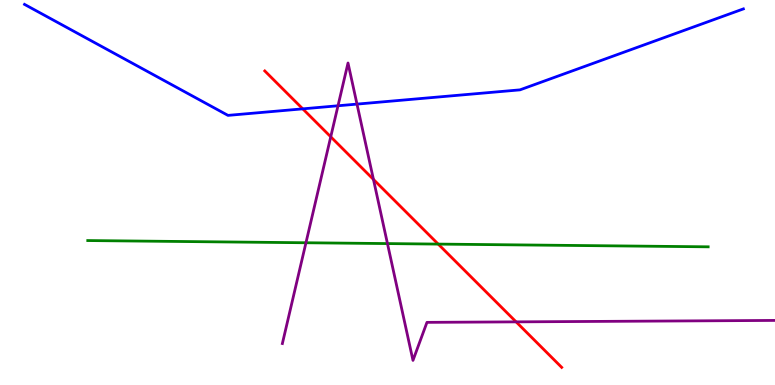[{'lines': ['blue', 'red'], 'intersections': [{'x': 3.91, 'y': 7.17}]}, {'lines': ['green', 'red'], 'intersections': [{'x': 5.65, 'y': 3.66}]}, {'lines': ['purple', 'red'], 'intersections': [{'x': 4.27, 'y': 6.45}, {'x': 4.82, 'y': 5.34}, {'x': 6.66, 'y': 1.64}]}, {'lines': ['blue', 'green'], 'intersections': []}, {'lines': ['blue', 'purple'], 'intersections': [{'x': 4.36, 'y': 7.25}, {'x': 4.61, 'y': 7.3}]}, {'lines': ['green', 'purple'], 'intersections': [{'x': 3.95, 'y': 3.69}, {'x': 5.0, 'y': 3.67}]}]